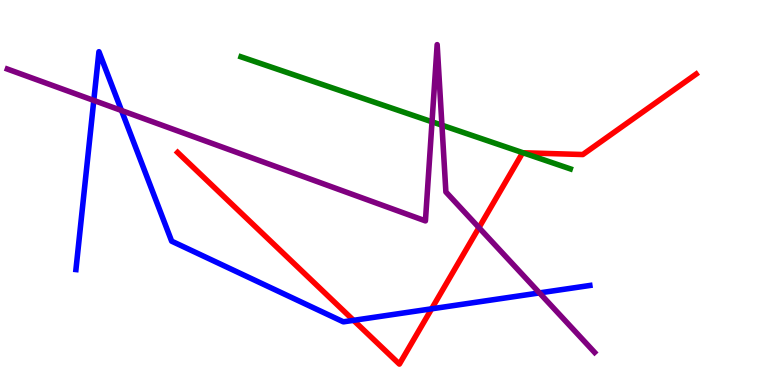[{'lines': ['blue', 'red'], 'intersections': [{'x': 4.56, 'y': 1.68}, {'x': 5.57, 'y': 1.98}]}, {'lines': ['green', 'red'], 'intersections': [{'x': 6.75, 'y': 6.03}]}, {'lines': ['purple', 'red'], 'intersections': [{'x': 6.18, 'y': 4.09}]}, {'lines': ['blue', 'green'], 'intersections': []}, {'lines': ['blue', 'purple'], 'intersections': [{'x': 1.21, 'y': 7.39}, {'x': 1.57, 'y': 7.13}, {'x': 6.96, 'y': 2.39}]}, {'lines': ['green', 'purple'], 'intersections': [{'x': 5.57, 'y': 6.84}, {'x': 5.7, 'y': 6.75}]}]